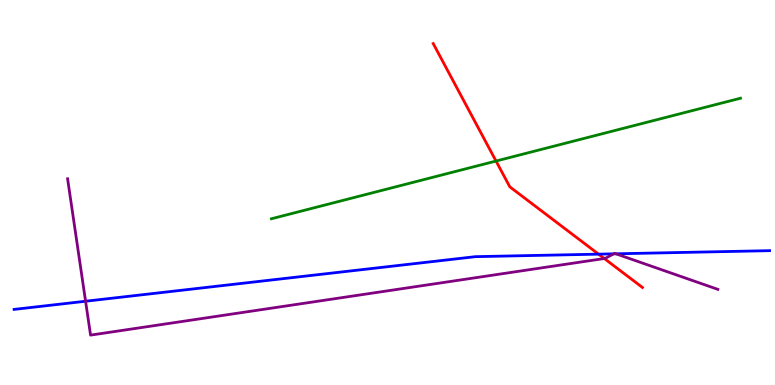[{'lines': ['blue', 'red'], 'intersections': [{'x': 7.72, 'y': 3.4}]}, {'lines': ['green', 'red'], 'intersections': [{'x': 6.4, 'y': 5.82}]}, {'lines': ['purple', 'red'], 'intersections': [{'x': 7.8, 'y': 3.29}]}, {'lines': ['blue', 'green'], 'intersections': []}, {'lines': ['blue', 'purple'], 'intersections': [{'x': 1.1, 'y': 2.18}, {'x': 7.92, 'y': 3.41}, {'x': 7.95, 'y': 3.41}]}, {'lines': ['green', 'purple'], 'intersections': []}]